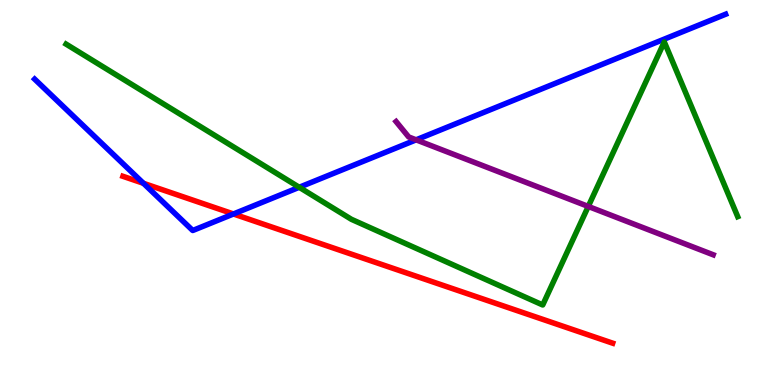[{'lines': ['blue', 'red'], 'intersections': [{'x': 1.85, 'y': 5.24}, {'x': 3.01, 'y': 4.44}]}, {'lines': ['green', 'red'], 'intersections': []}, {'lines': ['purple', 'red'], 'intersections': []}, {'lines': ['blue', 'green'], 'intersections': [{'x': 3.86, 'y': 5.14}]}, {'lines': ['blue', 'purple'], 'intersections': [{'x': 5.37, 'y': 6.37}]}, {'lines': ['green', 'purple'], 'intersections': [{'x': 7.59, 'y': 4.64}]}]